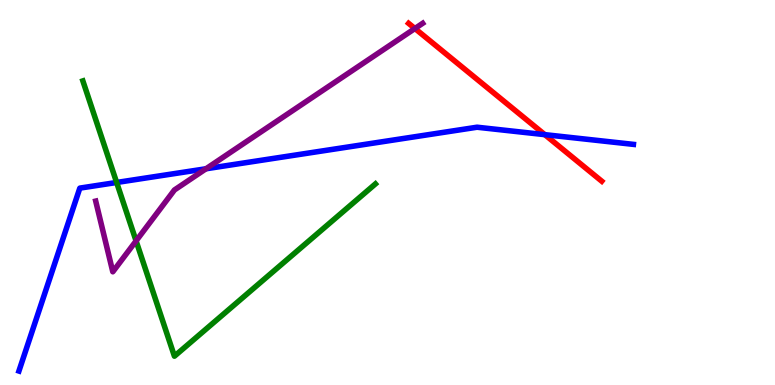[{'lines': ['blue', 'red'], 'intersections': [{'x': 7.03, 'y': 6.5}]}, {'lines': ['green', 'red'], 'intersections': []}, {'lines': ['purple', 'red'], 'intersections': [{'x': 5.35, 'y': 9.26}]}, {'lines': ['blue', 'green'], 'intersections': [{'x': 1.51, 'y': 5.26}]}, {'lines': ['blue', 'purple'], 'intersections': [{'x': 2.66, 'y': 5.62}]}, {'lines': ['green', 'purple'], 'intersections': [{'x': 1.76, 'y': 3.74}]}]